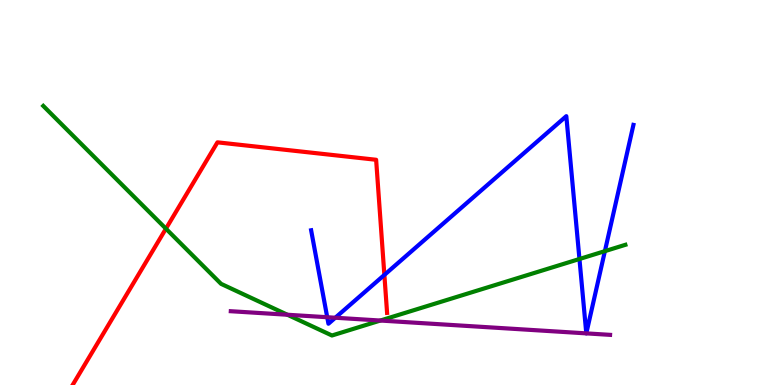[{'lines': ['blue', 'red'], 'intersections': [{'x': 4.96, 'y': 2.86}]}, {'lines': ['green', 'red'], 'intersections': [{'x': 2.14, 'y': 4.06}]}, {'lines': ['purple', 'red'], 'intersections': []}, {'lines': ['blue', 'green'], 'intersections': [{'x': 7.48, 'y': 3.27}, {'x': 7.81, 'y': 3.48}]}, {'lines': ['blue', 'purple'], 'intersections': [{'x': 4.22, 'y': 1.76}, {'x': 4.33, 'y': 1.75}, {'x': 7.57, 'y': 1.34}, {'x': 7.57, 'y': 1.34}]}, {'lines': ['green', 'purple'], 'intersections': [{'x': 3.71, 'y': 1.82}, {'x': 4.91, 'y': 1.67}]}]